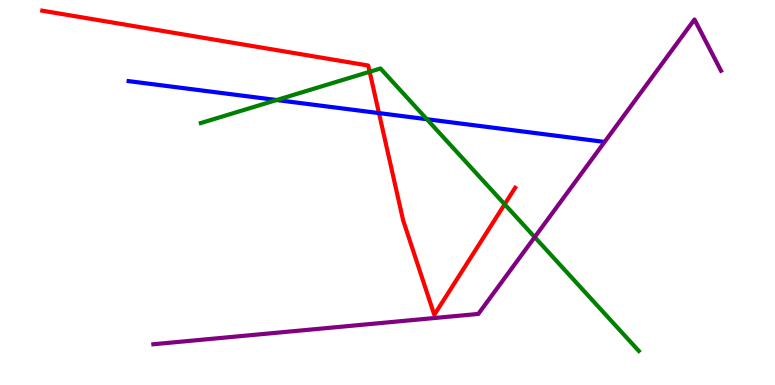[{'lines': ['blue', 'red'], 'intersections': [{'x': 4.89, 'y': 7.06}]}, {'lines': ['green', 'red'], 'intersections': [{'x': 4.77, 'y': 8.14}, {'x': 6.51, 'y': 4.69}]}, {'lines': ['purple', 'red'], 'intersections': []}, {'lines': ['blue', 'green'], 'intersections': [{'x': 3.57, 'y': 7.4}, {'x': 5.51, 'y': 6.9}]}, {'lines': ['blue', 'purple'], 'intersections': []}, {'lines': ['green', 'purple'], 'intersections': [{'x': 6.9, 'y': 3.84}]}]